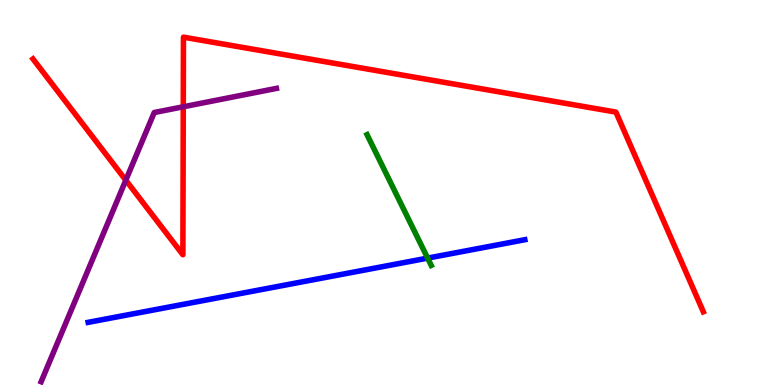[{'lines': ['blue', 'red'], 'intersections': []}, {'lines': ['green', 'red'], 'intersections': []}, {'lines': ['purple', 'red'], 'intersections': [{'x': 1.62, 'y': 5.32}, {'x': 2.36, 'y': 7.23}]}, {'lines': ['blue', 'green'], 'intersections': [{'x': 5.52, 'y': 3.3}]}, {'lines': ['blue', 'purple'], 'intersections': []}, {'lines': ['green', 'purple'], 'intersections': []}]